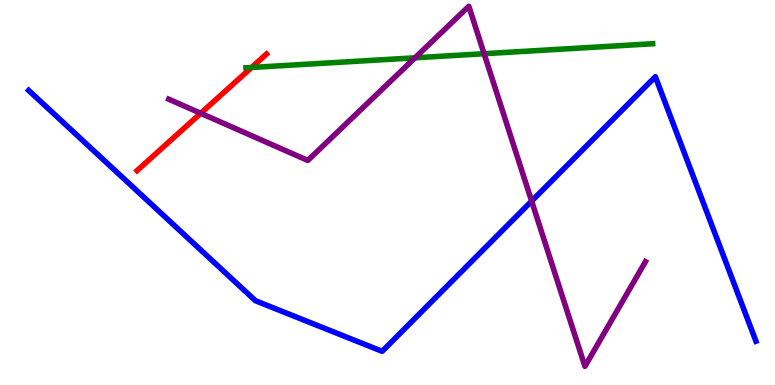[{'lines': ['blue', 'red'], 'intersections': []}, {'lines': ['green', 'red'], 'intersections': [{'x': 3.25, 'y': 8.25}]}, {'lines': ['purple', 'red'], 'intersections': [{'x': 2.59, 'y': 7.06}]}, {'lines': ['blue', 'green'], 'intersections': []}, {'lines': ['blue', 'purple'], 'intersections': [{'x': 6.86, 'y': 4.78}]}, {'lines': ['green', 'purple'], 'intersections': [{'x': 5.35, 'y': 8.5}, {'x': 6.25, 'y': 8.6}]}]